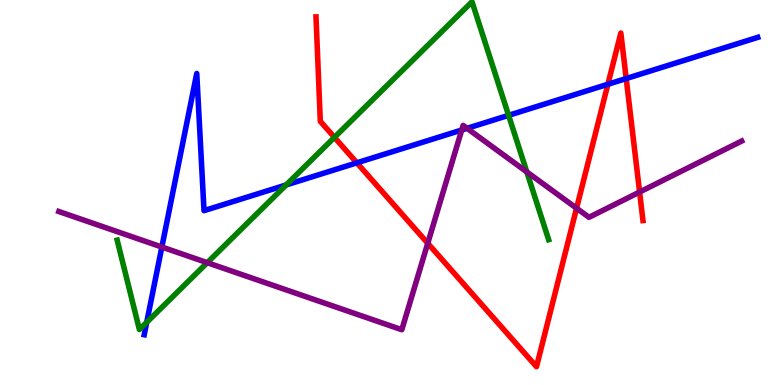[{'lines': ['blue', 'red'], 'intersections': [{'x': 4.6, 'y': 5.77}, {'x': 7.84, 'y': 7.81}, {'x': 8.08, 'y': 7.96}]}, {'lines': ['green', 'red'], 'intersections': [{'x': 4.32, 'y': 6.43}]}, {'lines': ['purple', 'red'], 'intersections': [{'x': 5.52, 'y': 3.68}, {'x': 7.44, 'y': 4.59}, {'x': 8.25, 'y': 5.01}]}, {'lines': ['blue', 'green'], 'intersections': [{'x': 1.89, 'y': 1.63}, {'x': 3.69, 'y': 5.2}, {'x': 6.56, 'y': 7.0}]}, {'lines': ['blue', 'purple'], 'intersections': [{'x': 2.09, 'y': 3.58}, {'x': 5.96, 'y': 6.62}, {'x': 6.03, 'y': 6.67}]}, {'lines': ['green', 'purple'], 'intersections': [{'x': 2.67, 'y': 3.18}, {'x': 6.8, 'y': 5.53}]}]